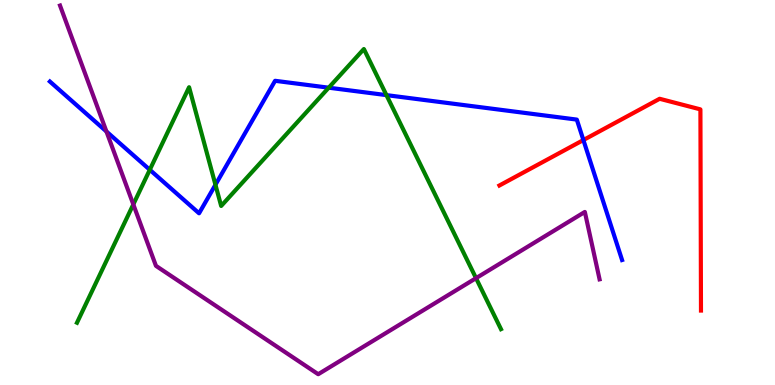[{'lines': ['blue', 'red'], 'intersections': [{'x': 7.53, 'y': 6.36}]}, {'lines': ['green', 'red'], 'intersections': []}, {'lines': ['purple', 'red'], 'intersections': []}, {'lines': ['blue', 'green'], 'intersections': [{'x': 1.93, 'y': 5.59}, {'x': 2.78, 'y': 5.2}, {'x': 4.24, 'y': 7.72}, {'x': 4.99, 'y': 7.53}]}, {'lines': ['blue', 'purple'], 'intersections': [{'x': 1.37, 'y': 6.58}]}, {'lines': ['green', 'purple'], 'intersections': [{'x': 1.72, 'y': 4.69}, {'x': 6.14, 'y': 2.78}]}]